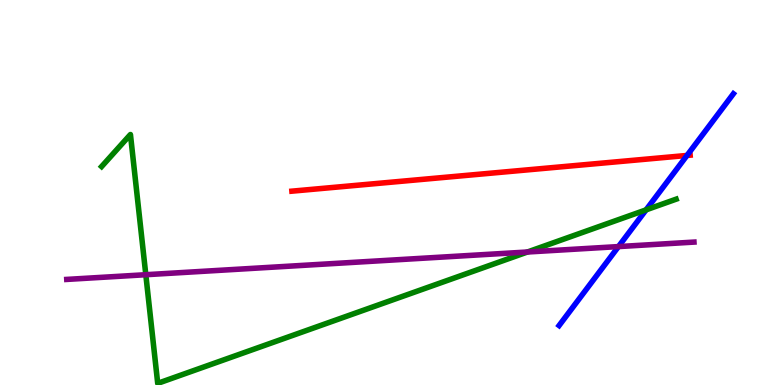[{'lines': ['blue', 'red'], 'intersections': [{'x': 8.86, 'y': 5.96}]}, {'lines': ['green', 'red'], 'intersections': []}, {'lines': ['purple', 'red'], 'intersections': []}, {'lines': ['blue', 'green'], 'intersections': [{'x': 8.34, 'y': 4.55}]}, {'lines': ['blue', 'purple'], 'intersections': [{'x': 7.98, 'y': 3.6}]}, {'lines': ['green', 'purple'], 'intersections': [{'x': 1.88, 'y': 2.86}, {'x': 6.81, 'y': 3.45}]}]